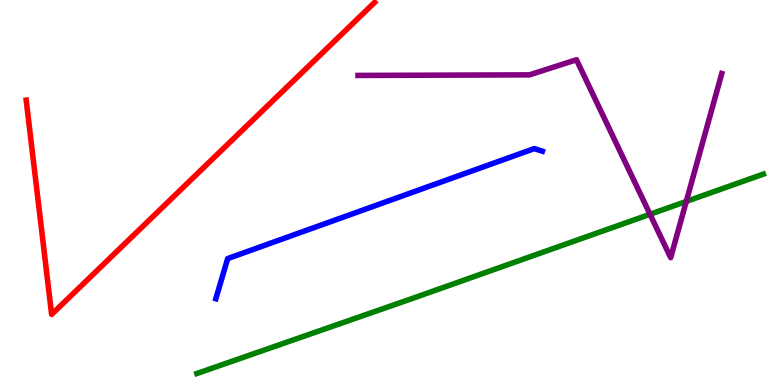[{'lines': ['blue', 'red'], 'intersections': []}, {'lines': ['green', 'red'], 'intersections': []}, {'lines': ['purple', 'red'], 'intersections': []}, {'lines': ['blue', 'green'], 'intersections': []}, {'lines': ['blue', 'purple'], 'intersections': []}, {'lines': ['green', 'purple'], 'intersections': [{'x': 8.39, 'y': 4.43}, {'x': 8.86, 'y': 4.77}]}]